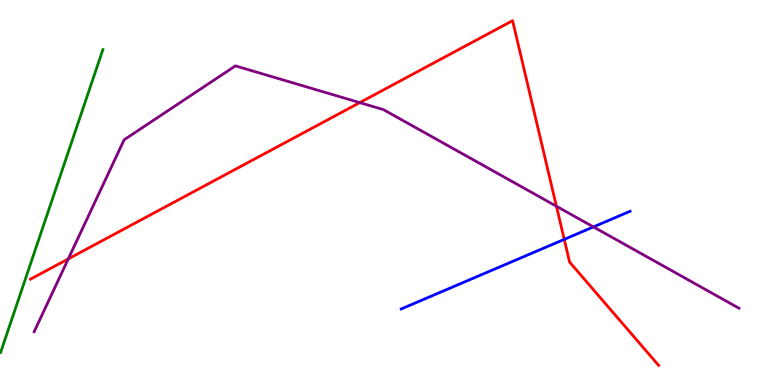[{'lines': ['blue', 'red'], 'intersections': [{'x': 7.28, 'y': 3.78}]}, {'lines': ['green', 'red'], 'intersections': []}, {'lines': ['purple', 'red'], 'intersections': [{'x': 0.881, 'y': 3.28}, {'x': 4.64, 'y': 7.33}, {'x': 7.18, 'y': 4.64}]}, {'lines': ['blue', 'green'], 'intersections': []}, {'lines': ['blue', 'purple'], 'intersections': [{'x': 7.66, 'y': 4.11}]}, {'lines': ['green', 'purple'], 'intersections': []}]